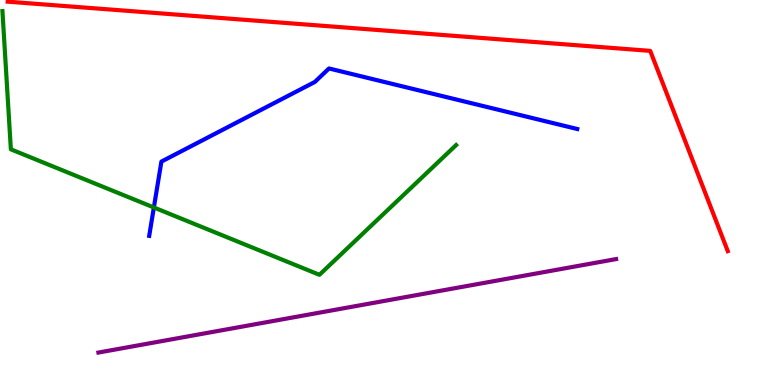[{'lines': ['blue', 'red'], 'intersections': []}, {'lines': ['green', 'red'], 'intersections': []}, {'lines': ['purple', 'red'], 'intersections': []}, {'lines': ['blue', 'green'], 'intersections': [{'x': 1.99, 'y': 4.61}]}, {'lines': ['blue', 'purple'], 'intersections': []}, {'lines': ['green', 'purple'], 'intersections': []}]